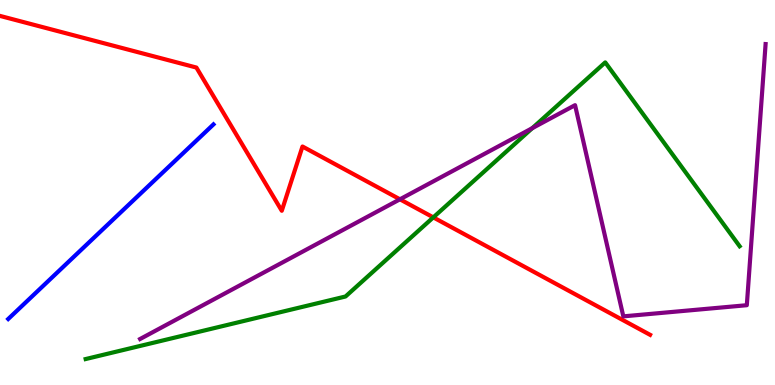[{'lines': ['blue', 'red'], 'intersections': []}, {'lines': ['green', 'red'], 'intersections': [{'x': 5.59, 'y': 4.35}]}, {'lines': ['purple', 'red'], 'intersections': [{'x': 5.16, 'y': 4.82}]}, {'lines': ['blue', 'green'], 'intersections': []}, {'lines': ['blue', 'purple'], 'intersections': []}, {'lines': ['green', 'purple'], 'intersections': [{'x': 6.87, 'y': 6.67}]}]